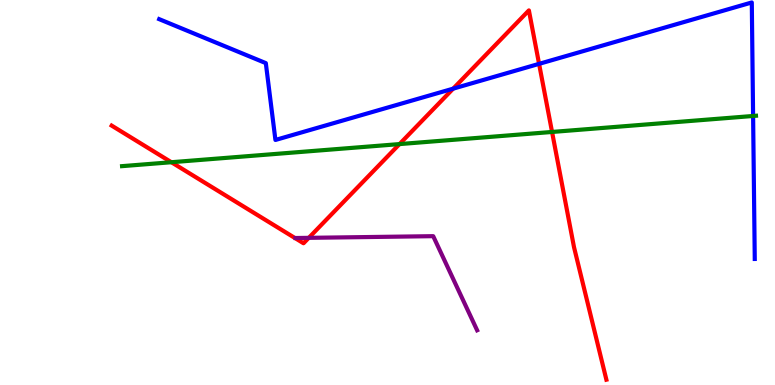[{'lines': ['blue', 'red'], 'intersections': [{'x': 5.85, 'y': 7.7}, {'x': 6.96, 'y': 8.34}]}, {'lines': ['green', 'red'], 'intersections': [{'x': 2.21, 'y': 5.79}, {'x': 5.15, 'y': 6.26}, {'x': 7.12, 'y': 6.57}]}, {'lines': ['purple', 'red'], 'intersections': [{'x': 3.98, 'y': 3.82}]}, {'lines': ['blue', 'green'], 'intersections': [{'x': 9.72, 'y': 6.99}]}, {'lines': ['blue', 'purple'], 'intersections': []}, {'lines': ['green', 'purple'], 'intersections': []}]